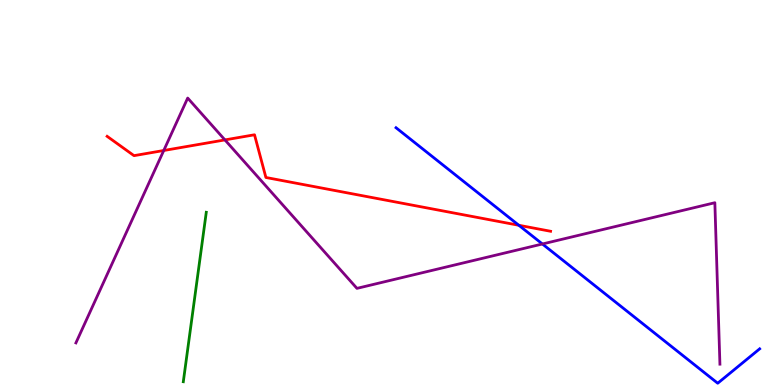[{'lines': ['blue', 'red'], 'intersections': [{'x': 6.69, 'y': 4.15}]}, {'lines': ['green', 'red'], 'intersections': []}, {'lines': ['purple', 'red'], 'intersections': [{'x': 2.11, 'y': 6.09}, {'x': 2.9, 'y': 6.37}]}, {'lines': ['blue', 'green'], 'intersections': []}, {'lines': ['blue', 'purple'], 'intersections': [{'x': 7.0, 'y': 3.66}]}, {'lines': ['green', 'purple'], 'intersections': []}]